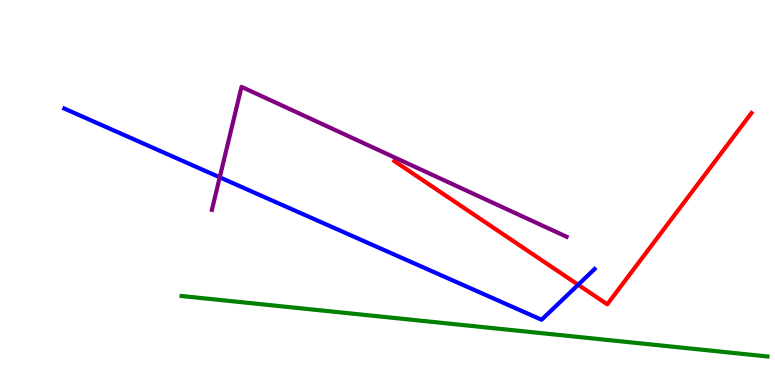[{'lines': ['blue', 'red'], 'intersections': [{'x': 7.46, 'y': 2.6}]}, {'lines': ['green', 'red'], 'intersections': []}, {'lines': ['purple', 'red'], 'intersections': []}, {'lines': ['blue', 'green'], 'intersections': []}, {'lines': ['blue', 'purple'], 'intersections': [{'x': 2.84, 'y': 5.39}]}, {'lines': ['green', 'purple'], 'intersections': []}]